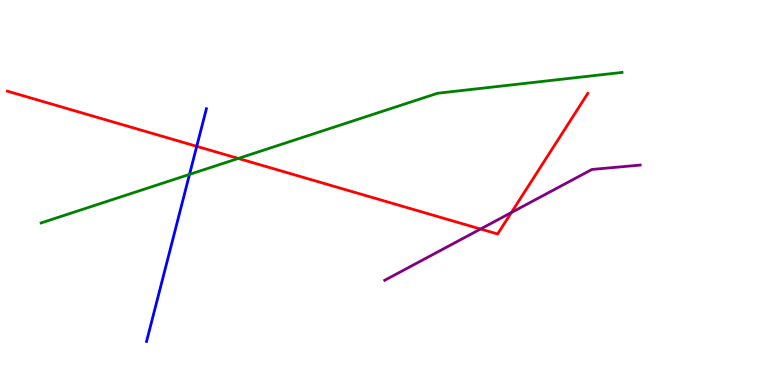[{'lines': ['blue', 'red'], 'intersections': [{'x': 2.54, 'y': 6.2}]}, {'lines': ['green', 'red'], 'intersections': [{'x': 3.07, 'y': 5.88}]}, {'lines': ['purple', 'red'], 'intersections': [{'x': 6.2, 'y': 4.05}, {'x': 6.6, 'y': 4.48}]}, {'lines': ['blue', 'green'], 'intersections': [{'x': 2.45, 'y': 5.47}]}, {'lines': ['blue', 'purple'], 'intersections': []}, {'lines': ['green', 'purple'], 'intersections': []}]